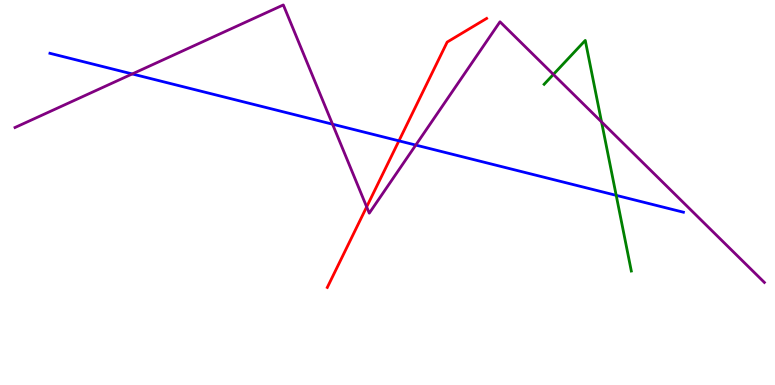[{'lines': ['blue', 'red'], 'intersections': [{'x': 5.15, 'y': 6.34}]}, {'lines': ['green', 'red'], 'intersections': []}, {'lines': ['purple', 'red'], 'intersections': [{'x': 4.73, 'y': 4.63}]}, {'lines': ['blue', 'green'], 'intersections': [{'x': 7.95, 'y': 4.93}]}, {'lines': ['blue', 'purple'], 'intersections': [{'x': 1.71, 'y': 8.08}, {'x': 4.29, 'y': 6.77}, {'x': 5.36, 'y': 6.23}]}, {'lines': ['green', 'purple'], 'intersections': [{'x': 7.14, 'y': 8.07}, {'x': 7.76, 'y': 6.83}]}]